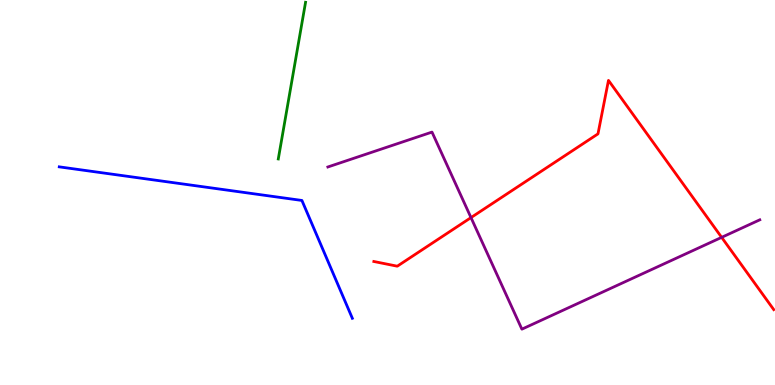[{'lines': ['blue', 'red'], 'intersections': []}, {'lines': ['green', 'red'], 'intersections': []}, {'lines': ['purple', 'red'], 'intersections': [{'x': 6.08, 'y': 4.35}, {'x': 9.31, 'y': 3.83}]}, {'lines': ['blue', 'green'], 'intersections': []}, {'lines': ['blue', 'purple'], 'intersections': []}, {'lines': ['green', 'purple'], 'intersections': []}]